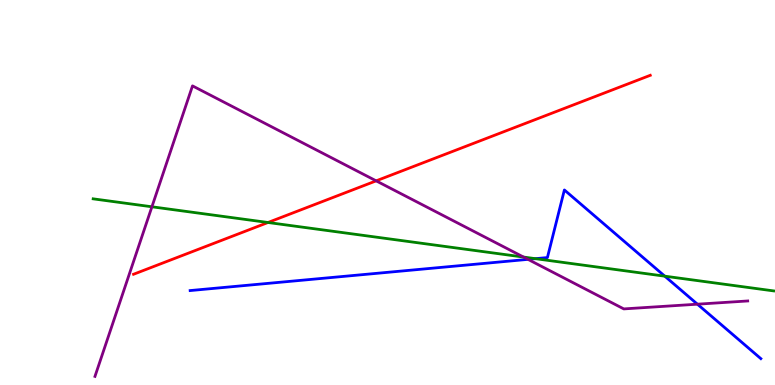[{'lines': ['blue', 'red'], 'intersections': []}, {'lines': ['green', 'red'], 'intersections': [{'x': 3.46, 'y': 4.22}]}, {'lines': ['purple', 'red'], 'intersections': [{'x': 4.85, 'y': 5.3}]}, {'lines': ['blue', 'green'], 'intersections': [{'x': 6.91, 'y': 3.28}, {'x': 8.58, 'y': 2.83}]}, {'lines': ['blue', 'purple'], 'intersections': [{'x': 6.81, 'y': 3.26}, {'x': 9.0, 'y': 2.1}]}, {'lines': ['green', 'purple'], 'intersections': [{'x': 1.96, 'y': 4.63}, {'x': 6.76, 'y': 3.32}]}]